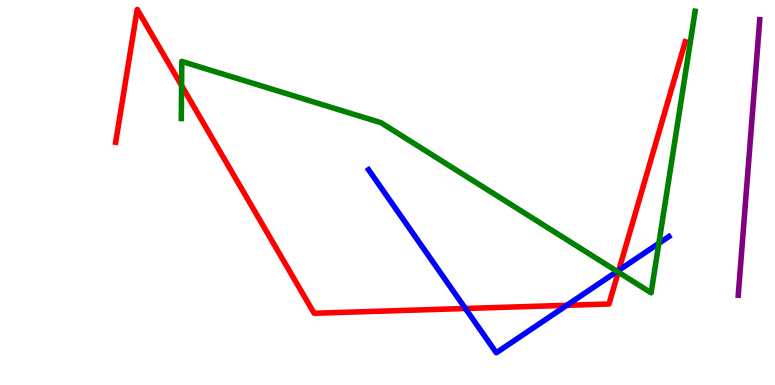[{'lines': ['blue', 'red'], 'intersections': [{'x': 6.01, 'y': 1.99}, {'x': 7.31, 'y': 2.07}, {'x': 7.98, 'y': 2.98}]}, {'lines': ['green', 'red'], 'intersections': [{'x': 2.34, 'y': 7.78}, {'x': 7.98, 'y': 2.93}]}, {'lines': ['purple', 'red'], 'intersections': []}, {'lines': ['blue', 'green'], 'intersections': [{'x': 7.96, 'y': 2.95}, {'x': 8.5, 'y': 3.68}]}, {'lines': ['blue', 'purple'], 'intersections': []}, {'lines': ['green', 'purple'], 'intersections': []}]